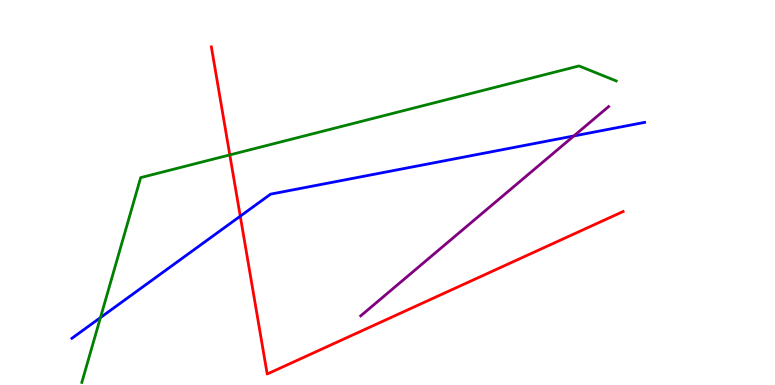[{'lines': ['blue', 'red'], 'intersections': [{'x': 3.1, 'y': 4.38}]}, {'lines': ['green', 'red'], 'intersections': [{'x': 2.97, 'y': 5.98}]}, {'lines': ['purple', 'red'], 'intersections': []}, {'lines': ['blue', 'green'], 'intersections': [{'x': 1.3, 'y': 1.75}]}, {'lines': ['blue', 'purple'], 'intersections': [{'x': 7.4, 'y': 6.47}]}, {'lines': ['green', 'purple'], 'intersections': []}]